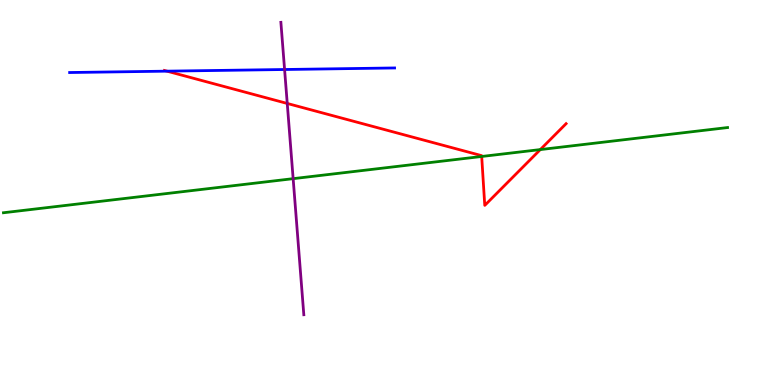[{'lines': ['blue', 'red'], 'intersections': [{'x': 2.15, 'y': 8.15}]}, {'lines': ['green', 'red'], 'intersections': [{'x': 6.22, 'y': 5.94}, {'x': 6.97, 'y': 6.11}]}, {'lines': ['purple', 'red'], 'intersections': [{'x': 3.71, 'y': 7.31}]}, {'lines': ['blue', 'green'], 'intersections': []}, {'lines': ['blue', 'purple'], 'intersections': [{'x': 3.67, 'y': 8.19}]}, {'lines': ['green', 'purple'], 'intersections': [{'x': 3.78, 'y': 5.36}]}]